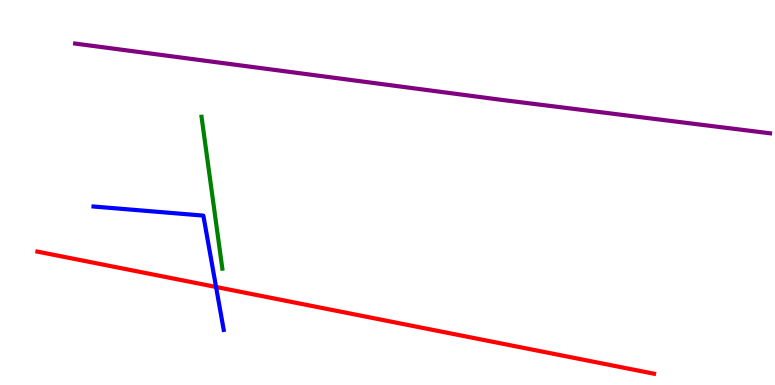[{'lines': ['blue', 'red'], 'intersections': [{'x': 2.79, 'y': 2.55}]}, {'lines': ['green', 'red'], 'intersections': []}, {'lines': ['purple', 'red'], 'intersections': []}, {'lines': ['blue', 'green'], 'intersections': []}, {'lines': ['blue', 'purple'], 'intersections': []}, {'lines': ['green', 'purple'], 'intersections': []}]